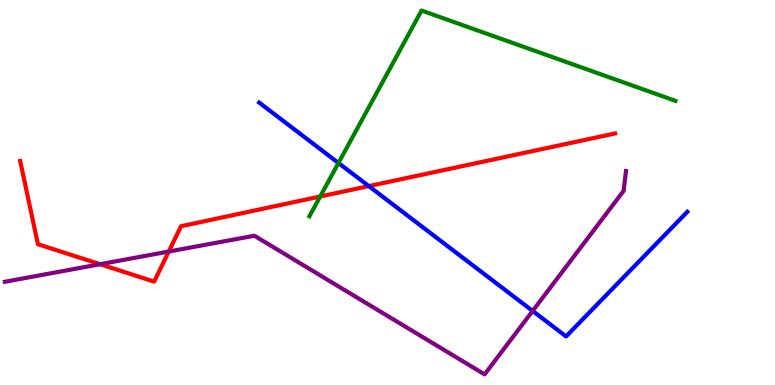[{'lines': ['blue', 'red'], 'intersections': [{'x': 4.76, 'y': 5.17}]}, {'lines': ['green', 'red'], 'intersections': [{'x': 4.13, 'y': 4.9}]}, {'lines': ['purple', 'red'], 'intersections': [{'x': 1.29, 'y': 3.14}, {'x': 2.18, 'y': 3.47}]}, {'lines': ['blue', 'green'], 'intersections': [{'x': 4.37, 'y': 5.77}]}, {'lines': ['blue', 'purple'], 'intersections': [{'x': 6.87, 'y': 1.92}]}, {'lines': ['green', 'purple'], 'intersections': []}]